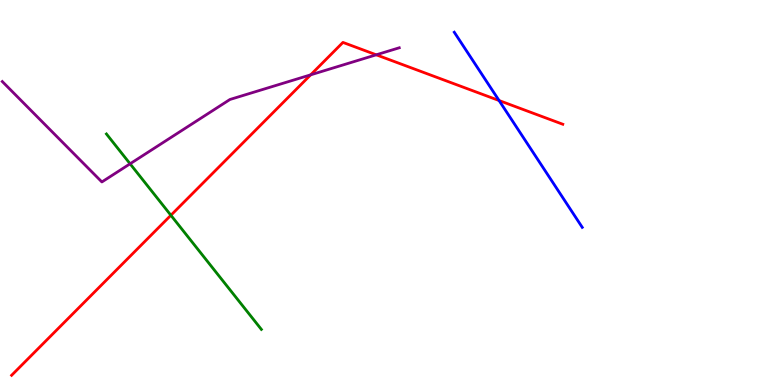[{'lines': ['blue', 'red'], 'intersections': [{'x': 6.44, 'y': 7.39}]}, {'lines': ['green', 'red'], 'intersections': [{'x': 2.21, 'y': 4.41}]}, {'lines': ['purple', 'red'], 'intersections': [{'x': 4.01, 'y': 8.06}, {'x': 4.85, 'y': 8.58}]}, {'lines': ['blue', 'green'], 'intersections': []}, {'lines': ['blue', 'purple'], 'intersections': []}, {'lines': ['green', 'purple'], 'intersections': [{'x': 1.68, 'y': 5.75}]}]